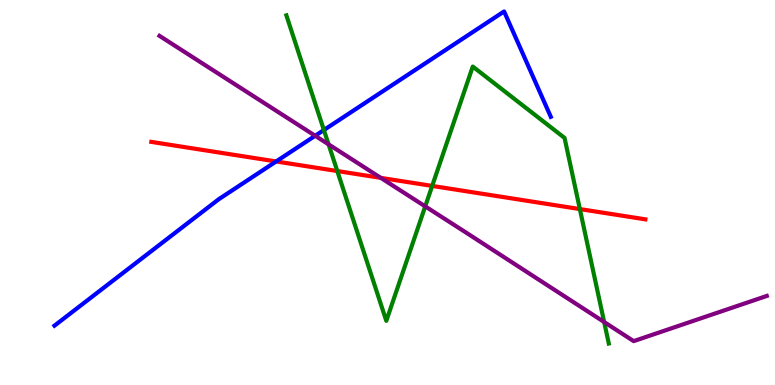[{'lines': ['blue', 'red'], 'intersections': [{'x': 3.56, 'y': 5.81}]}, {'lines': ['green', 'red'], 'intersections': [{'x': 4.35, 'y': 5.56}, {'x': 5.58, 'y': 5.17}, {'x': 7.48, 'y': 4.57}]}, {'lines': ['purple', 'red'], 'intersections': [{'x': 4.91, 'y': 5.38}]}, {'lines': ['blue', 'green'], 'intersections': [{'x': 4.18, 'y': 6.62}]}, {'lines': ['blue', 'purple'], 'intersections': [{'x': 4.07, 'y': 6.47}]}, {'lines': ['green', 'purple'], 'intersections': [{'x': 4.24, 'y': 6.25}, {'x': 5.49, 'y': 4.64}, {'x': 7.8, 'y': 1.64}]}]